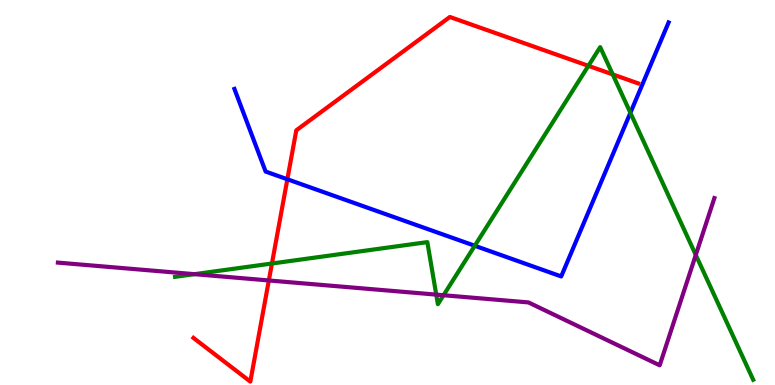[{'lines': ['blue', 'red'], 'intersections': [{'x': 3.71, 'y': 5.34}]}, {'lines': ['green', 'red'], 'intersections': [{'x': 3.51, 'y': 3.16}, {'x': 7.59, 'y': 8.29}, {'x': 7.91, 'y': 8.07}]}, {'lines': ['purple', 'red'], 'intersections': [{'x': 3.47, 'y': 2.72}]}, {'lines': ['blue', 'green'], 'intersections': [{'x': 6.13, 'y': 3.62}, {'x': 8.13, 'y': 7.07}]}, {'lines': ['blue', 'purple'], 'intersections': []}, {'lines': ['green', 'purple'], 'intersections': [{'x': 2.51, 'y': 2.88}, {'x': 5.63, 'y': 2.35}, {'x': 5.72, 'y': 2.33}, {'x': 8.98, 'y': 3.38}]}]